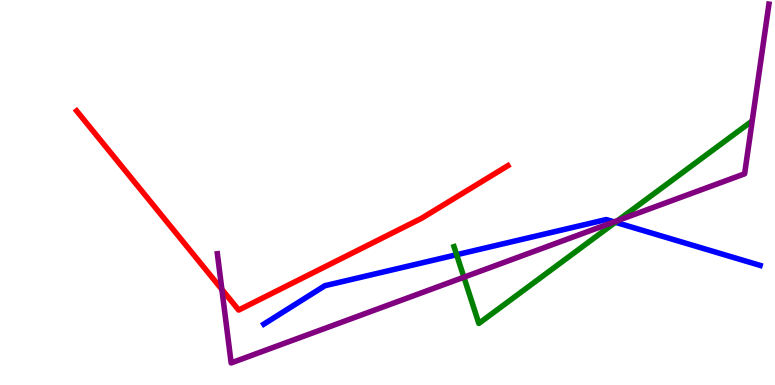[{'lines': ['blue', 'red'], 'intersections': []}, {'lines': ['green', 'red'], 'intersections': []}, {'lines': ['purple', 'red'], 'intersections': [{'x': 2.86, 'y': 2.48}]}, {'lines': ['blue', 'green'], 'intersections': [{'x': 5.89, 'y': 3.38}, {'x': 7.94, 'y': 4.23}]}, {'lines': ['blue', 'purple'], 'intersections': [{'x': 7.92, 'y': 4.24}]}, {'lines': ['green', 'purple'], 'intersections': [{'x': 5.99, 'y': 2.8}, {'x': 7.97, 'y': 4.27}]}]